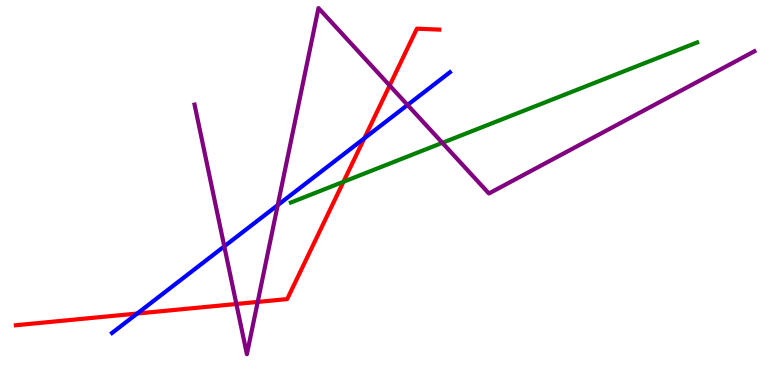[{'lines': ['blue', 'red'], 'intersections': [{'x': 1.77, 'y': 1.86}, {'x': 4.7, 'y': 6.41}]}, {'lines': ['green', 'red'], 'intersections': [{'x': 4.43, 'y': 5.28}]}, {'lines': ['purple', 'red'], 'intersections': [{'x': 3.05, 'y': 2.1}, {'x': 3.33, 'y': 2.16}, {'x': 5.03, 'y': 7.78}]}, {'lines': ['blue', 'green'], 'intersections': []}, {'lines': ['blue', 'purple'], 'intersections': [{'x': 2.89, 'y': 3.6}, {'x': 3.58, 'y': 4.67}, {'x': 5.26, 'y': 7.27}]}, {'lines': ['green', 'purple'], 'intersections': [{'x': 5.71, 'y': 6.29}]}]